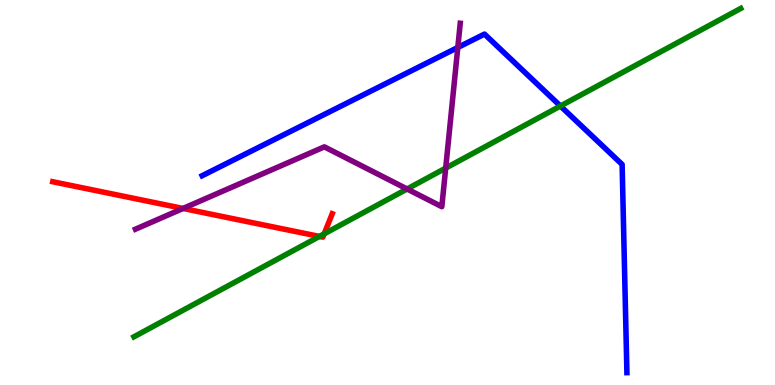[{'lines': ['blue', 'red'], 'intersections': []}, {'lines': ['green', 'red'], 'intersections': [{'x': 4.12, 'y': 3.86}, {'x': 4.18, 'y': 3.93}]}, {'lines': ['purple', 'red'], 'intersections': [{'x': 2.36, 'y': 4.59}]}, {'lines': ['blue', 'green'], 'intersections': [{'x': 7.23, 'y': 7.25}]}, {'lines': ['blue', 'purple'], 'intersections': [{'x': 5.91, 'y': 8.77}]}, {'lines': ['green', 'purple'], 'intersections': [{'x': 5.25, 'y': 5.09}, {'x': 5.75, 'y': 5.63}]}]